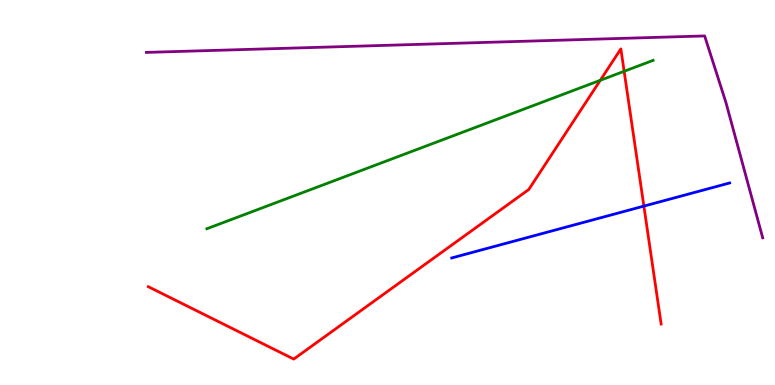[{'lines': ['blue', 'red'], 'intersections': [{'x': 8.31, 'y': 4.65}]}, {'lines': ['green', 'red'], 'intersections': [{'x': 7.75, 'y': 7.91}, {'x': 8.05, 'y': 8.15}]}, {'lines': ['purple', 'red'], 'intersections': []}, {'lines': ['blue', 'green'], 'intersections': []}, {'lines': ['blue', 'purple'], 'intersections': []}, {'lines': ['green', 'purple'], 'intersections': []}]